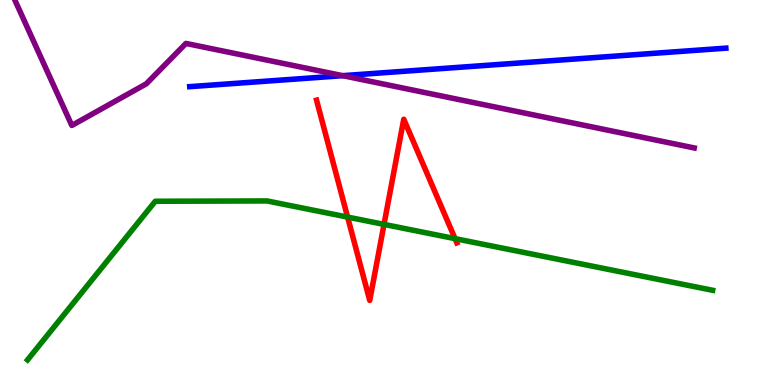[{'lines': ['blue', 'red'], 'intersections': []}, {'lines': ['green', 'red'], 'intersections': [{'x': 4.49, 'y': 4.36}, {'x': 4.95, 'y': 4.17}, {'x': 5.87, 'y': 3.8}]}, {'lines': ['purple', 'red'], 'intersections': []}, {'lines': ['blue', 'green'], 'intersections': []}, {'lines': ['blue', 'purple'], 'intersections': [{'x': 4.42, 'y': 8.03}]}, {'lines': ['green', 'purple'], 'intersections': []}]